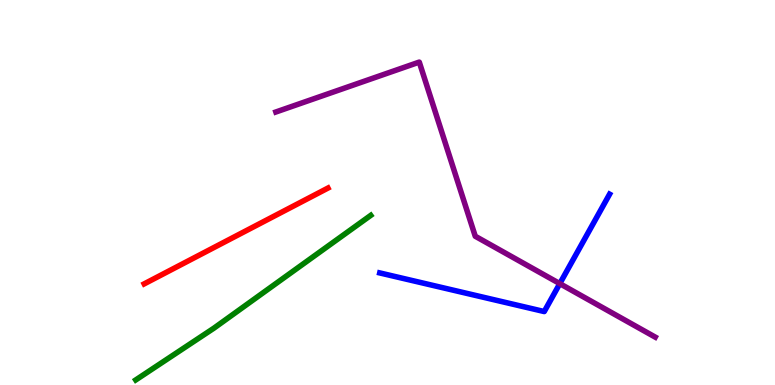[{'lines': ['blue', 'red'], 'intersections': []}, {'lines': ['green', 'red'], 'intersections': []}, {'lines': ['purple', 'red'], 'intersections': []}, {'lines': ['blue', 'green'], 'intersections': []}, {'lines': ['blue', 'purple'], 'intersections': [{'x': 7.22, 'y': 2.63}]}, {'lines': ['green', 'purple'], 'intersections': []}]